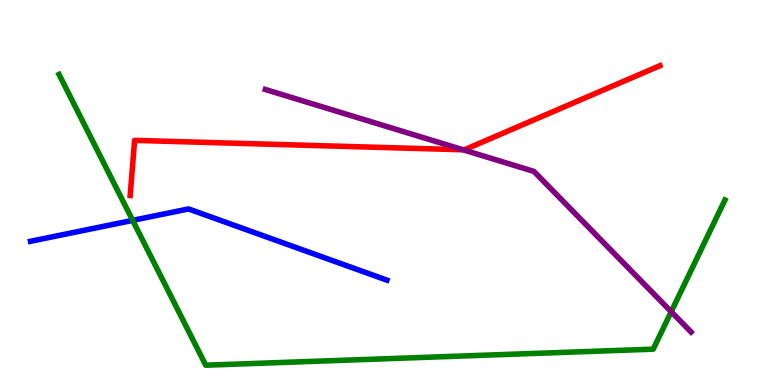[{'lines': ['blue', 'red'], 'intersections': []}, {'lines': ['green', 'red'], 'intersections': []}, {'lines': ['purple', 'red'], 'intersections': [{'x': 5.97, 'y': 6.11}]}, {'lines': ['blue', 'green'], 'intersections': [{'x': 1.71, 'y': 4.28}]}, {'lines': ['blue', 'purple'], 'intersections': []}, {'lines': ['green', 'purple'], 'intersections': [{'x': 8.66, 'y': 1.9}]}]